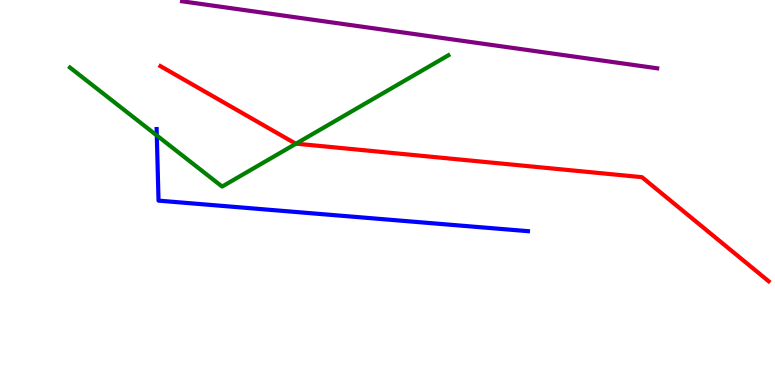[{'lines': ['blue', 'red'], 'intersections': []}, {'lines': ['green', 'red'], 'intersections': [{'x': 3.82, 'y': 6.27}]}, {'lines': ['purple', 'red'], 'intersections': []}, {'lines': ['blue', 'green'], 'intersections': [{'x': 2.02, 'y': 6.48}]}, {'lines': ['blue', 'purple'], 'intersections': []}, {'lines': ['green', 'purple'], 'intersections': []}]